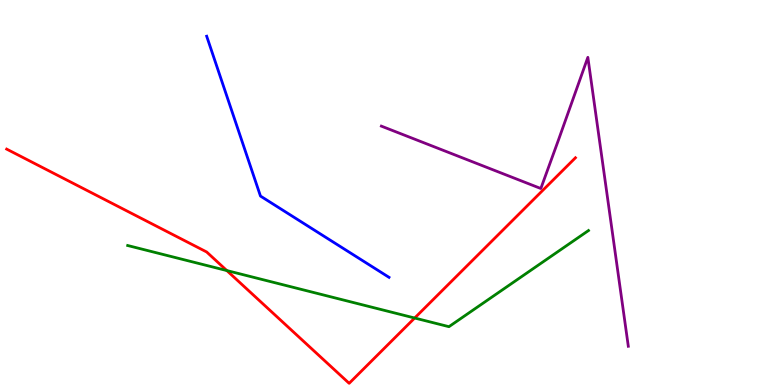[{'lines': ['blue', 'red'], 'intersections': []}, {'lines': ['green', 'red'], 'intersections': [{'x': 2.93, 'y': 2.97}, {'x': 5.35, 'y': 1.74}]}, {'lines': ['purple', 'red'], 'intersections': []}, {'lines': ['blue', 'green'], 'intersections': []}, {'lines': ['blue', 'purple'], 'intersections': []}, {'lines': ['green', 'purple'], 'intersections': []}]